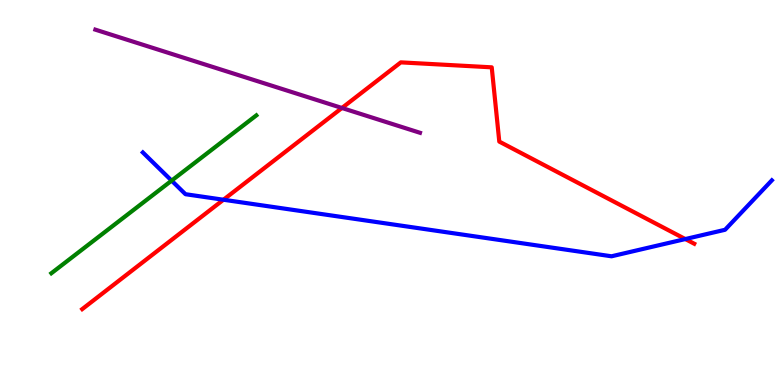[{'lines': ['blue', 'red'], 'intersections': [{'x': 2.88, 'y': 4.81}, {'x': 8.84, 'y': 3.79}]}, {'lines': ['green', 'red'], 'intersections': []}, {'lines': ['purple', 'red'], 'intersections': [{'x': 4.41, 'y': 7.2}]}, {'lines': ['blue', 'green'], 'intersections': [{'x': 2.21, 'y': 5.31}]}, {'lines': ['blue', 'purple'], 'intersections': []}, {'lines': ['green', 'purple'], 'intersections': []}]